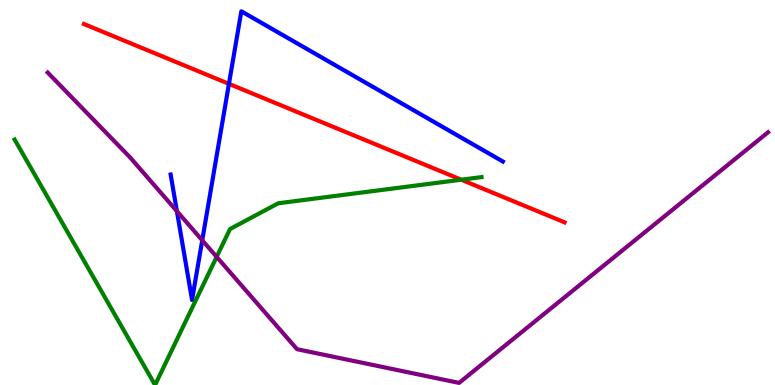[{'lines': ['blue', 'red'], 'intersections': [{'x': 2.95, 'y': 7.82}]}, {'lines': ['green', 'red'], 'intersections': [{'x': 5.95, 'y': 5.33}]}, {'lines': ['purple', 'red'], 'intersections': []}, {'lines': ['blue', 'green'], 'intersections': []}, {'lines': ['blue', 'purple'], 'intersections': [{'x': 2.28, 'y': 4.51}, {'x': 2.61, 'y': 3.76}]}, {'lines': ['green', 'purple'], 'intersections': [{'x': 2.8, 'y': 3.33}]}]